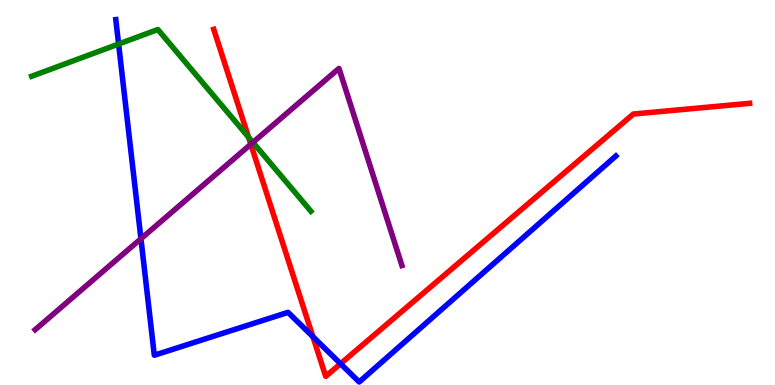[{'lines': ['blue', 'red'], 'intersections': [{'x': 4.04, 'y': 1.25}, {'x': 4.39, 'y': 0.553}]}, {'lines': ['green', 'red'], 'intersections': [{'x': 3.21, 'y': 6.44}]}, {'lines': ['purple', 'red'], 'intersections': [{'x': 3.24, 'y': 6.25}]}, {'lines': ['blue', 'green'], 'intersections': [{'x': 1.53, 'y': 8.86}]}, {'lines': ['blue', 'purple'], 'intersections': [{'x': 1.82, 'y': 3.8}]}, {'lines': ['green', 'purple'], 'intersections': [{'x': 3.26, 'y': 6.3}]}]